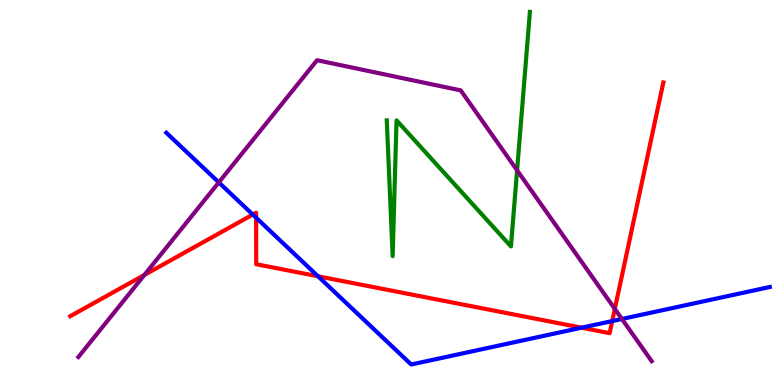[{'lines': ['blue', 'red'], 'intersections': [{'x': 3.26, 'y': 4.43}, {'x': 3.3, 'y': 4.35}, {'x': 4.1, 'y': 2.82}, {'x': 7.5, 'y': 1.49}, {'x': 7.9, 'y': 1.66}]}, {'lines': ['green', 'red'], 'intersections': []}, {'lines': ['purple', 'red'], 'intersections': [{'x': 1.86, 'y': 2.86}, {'x': 7.93, 'y': 1.98}]}, {'lines': ['blue', 'green'], 'intersections': []}, {'lines': ['blue', 'purple'], 'intersections': [{'x': 2.82, 'y': 5.26}, {'x': 8.02, 'y': 1.72}]}, {'lines': ['green', 'purple'], 'intersections': [{'x': 6.67, 'y': 5.58}]}]